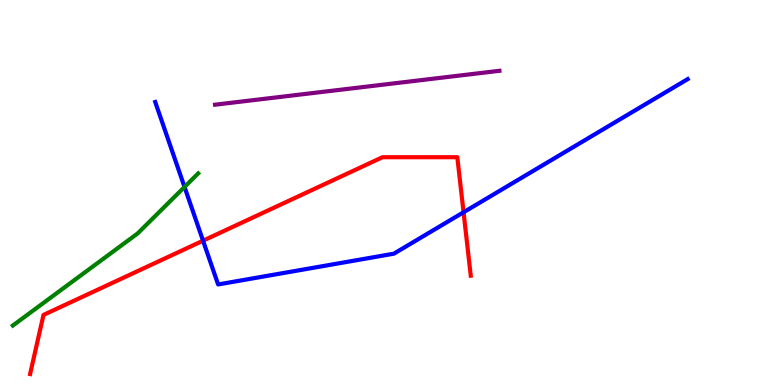[{'lines': ['blue', 'red'], 'intersections': [{'x': 2.62, 'y': 3.75}, {'x': 5.98, 'y': 4.49}]}, {'lines': ['green', 'red'], 'intersections': []}, {'lines': ['purple', 'red'], 'intersections': []}, {'lines': ['blue', 'green'], 'intersections': [{'x': 2.38, 'y': 5.14}]}, {'lines': ['blue', 'purple'], 'intersections': []}, {'lines': ['green', 'purple'], 'intersections': []}]